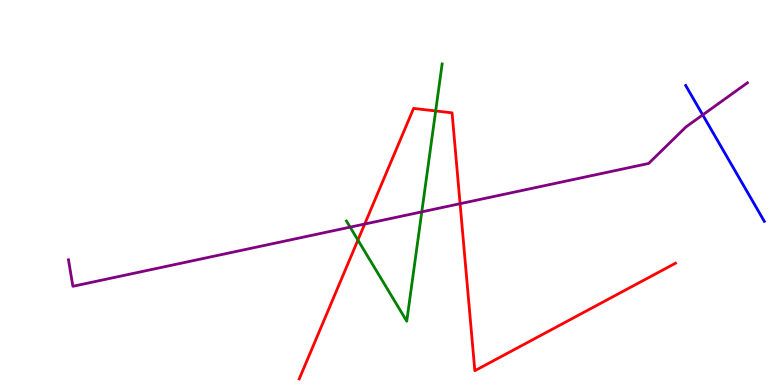[{'lines': ['blue', 'red'], 'intersections': []}, {'lines': ['green', 'red'], 'intersections': [{'x': 4.62, 'y': 3.76}, {'x': 5.62, 'y': 7.12}]}, {'lines': ['purple', 'red'], 'intersections': [{'x': 4.71, 'y': 4.18}, {'x': 5.94, 'y': 4.71}]}, {'lines': ['blue', 'green'], 'intersections': []}, {'lines': ['blue', 'purple'], 'intersections': [{'x': 9.07, 'y': 7.02}]}, {'lines': ['green', 'purple'], 'intersections': [{'x': 4.52, 'y': 4.1}, {'x': 5.44, 'y': 4.5}]}]